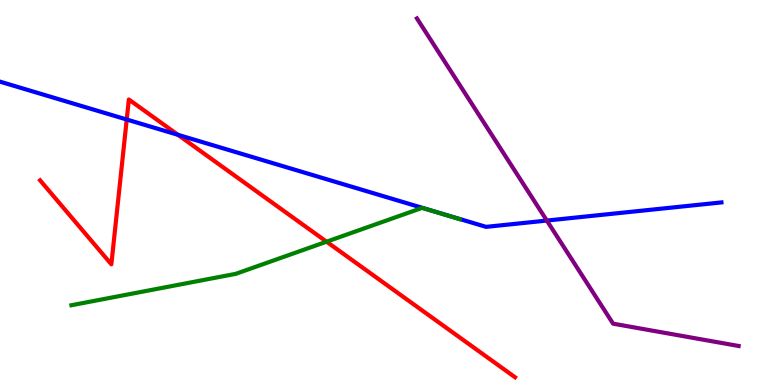[{'lines': ['blue', 'red'], 'intersections': [{'x': 1.64, 'y': 6.9}, {'x': 2.3, 'y': 6.5}]}, {'lines': ['green', 'red'], 'intersections': [{'x': 4.21, 'y': 3.72}]}, {'lines': ['purple', 'red'], 'intersections': []}, {'lines': ['blue', 'green'], 'intersections': []}, {'lines': ['blue', 'purple'], 'intersections': [{'x': 7.06, 'y': 4.27}]}, {'lines': ['green', 'purple'], 'intersections': []}]